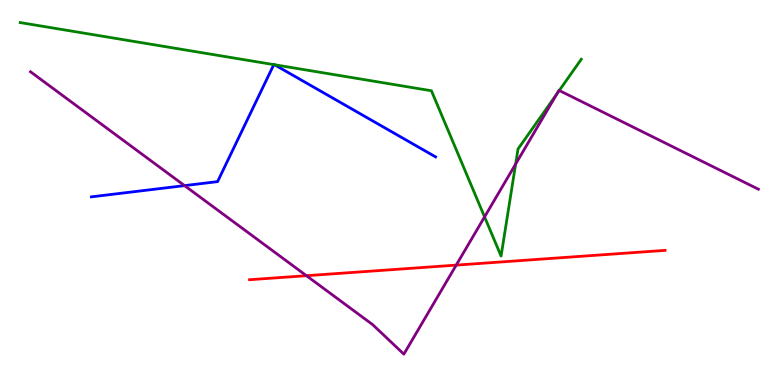[{'lines': ['blue', 'red'], 'intersections': []}, {'lines': ['green', 'red'], 'intersections': []}, {'lines': ['purple', 'red'], 'intersections': [{'x': 3.95, 'y': 2.84}, {'x': 5.89, 'y': 3.11}]}, {'lines': ['blue', 'green'], 'intersections': [{'x': 3.53, 'y': 8.32}, {'x': 3.54, 'y': 8.32}]}, {'lines': ['blue', 'purple'], 'intersections': [{'x': 2.38, 'y': 5.18}]}, {'lines': ['green', 'purple'], 'intersections': [{'x': 6.25, 'y': 4.37}, {'x': 6.65, 'y': 5.74}, {'x': 7.19, 'y': 7.57}, {'x': 7.22, 'y': 7.65}]}]